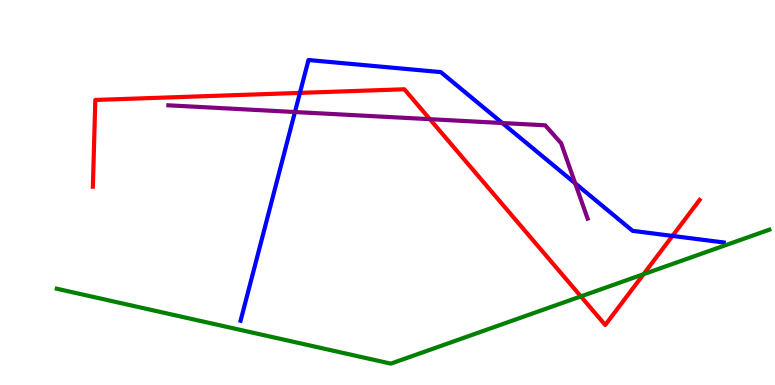[{'lines': ['blue', 'red'], 'intersections': [{'x': 3.87, 'y': 7.59}, {'x': 8.68, 'y': 3.87}]}, {'lines': ['green', 'red'], 'intersections': [{'x': 7.5, 'y': 2.3}, {'x': 8.3, 'y': 2.88}]}, {'lines': ['purple', 'red'], 'intersections': [{'x': 5.55, 'y': 6.9}]}, {'lines': ['blue', 'green'], 'intersections': []}, {'lines': ['blue', 'purple'], 'intersections': [{'x': 3.81, 'y': 7.09}, {'x': 6.48, 'y': 6.8}, {'x': 7.42, 'y': 5.24}]}, {'lines': ['green', 'purple'], 'intersections': []}]